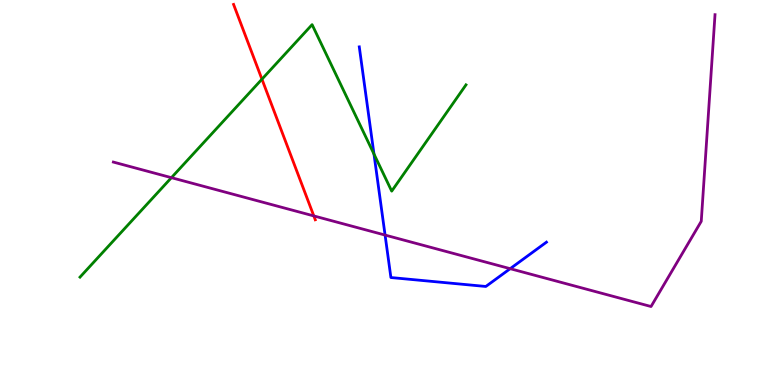[{'lines': ['blue', 'red'], 'intersections': []}, {'lines': ['green', 'red'], 'intersections': [{'x': 3.38, 'y': 7.94}]}, {'lines': ['purple', 'red'], 'intersections': [{'x': 4.05, 'y': 4.39}]}, {'lines': ['blue', 'green'], 'intersections': [{'x': 4.83, 'y': 6.0}]}, {'lines': ['blue', 'purple'], 'intersections': [{'x': 4.97, 'y': 3.89}, {'x': 6.58, 'y': 3.02}]}, {'lines': ['green', 'purple'], 'intersections': [{'x': 2.21, 'y': 5.39}]}]